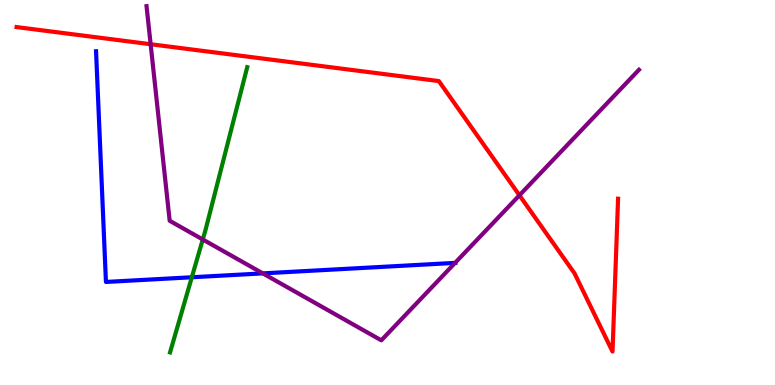[{'lines': ['blue', 'red'], 'intersections': []}, {'lines': ['green', 'red'], 'intersections': []}, {'lines': ['purple', 'red'], 'intersections': [{'x': 1.94, 'y': 8.85}, {'x': 6.7, 'y': 4.93}]}, {'lines': ['blue', 'green'], 'intersections': [{'x': 2.48, 'y': 2.8}]}, {'lines': ['blue', 'purple'], 'intersections': [{'x': 3.39, 'y': 2.9}, {'x': 5.87, 'y': 3.17}]}, {'lines': ['green', 'purple'], 'intersections': [{'x': 2.62, 'y': 3.78}]}]